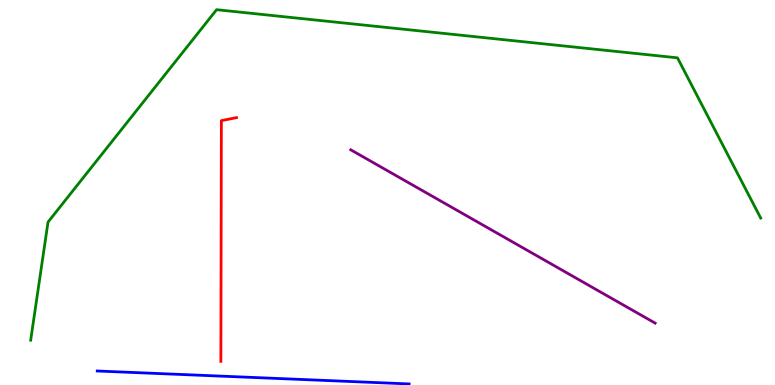[{'lines': ['blue', 'red'], 'intersections': []}, {'lines': ['green', 'red'], 'intersections': []}, {'lines': ['purple', 'red'], 'intersections': []}, {'lines': ['blue', 'green'], 'intersections': []}, {'lines': ['blue', 'purple'], 'intersections': []}, {'lines': ['green', 'purple'], 'intersections': []}]